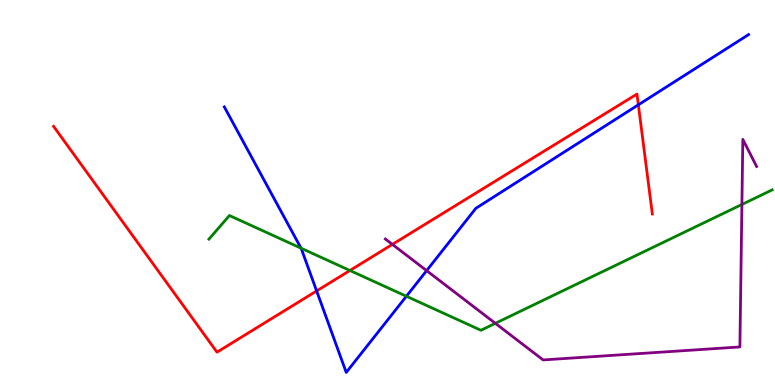[{'lines': ['blue', 'red'], 'intersections': [{'x': 4.09, 'y': 2.44}, {'x': 8.24, 'y': 7.28}]}, {'lines': ['green', 'red'], 'intersections': [{'x': 4.52, 'y': 2.97}]}, {'lines': ['purple', 'red'], 'intersections': [{'x': 5.06, 'y': 3.65}]}, {'lines': ['blue', 'green'], 'intersections': [{'x': 3.88, 'y': 3.55}, {'x': 5.24, 'y': 2.3}]}, {'lines': ['blue', 'purple'], 'intersections': [{'x': 5.5, 'y': 2.97}]}, {'lines': ['green', 'purple'], 'intersections': [{'x': 6.39, 'y': 1.6}, {'x': 9.57, 'y': 4.69}]}]